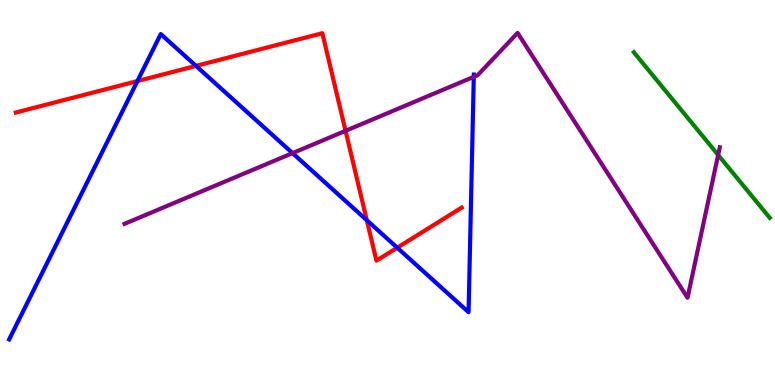[{'lines': ['blue', 'red'], 'intersections': [{'x': 1.77, 'y': 7.89}, {'x': 2.53, 'y': 8.29}, {'x': 4.73, 'y': 4.28}, {'x': 5.13, 'y': 3.57}]}, {'lines': ['green', 'red'], 'intersections': []}, {'lines': ['purple', 'red'], 'intersections': [{'x': 4.46, 'y': 6.6}]}, {'lines': ['blue', 'green'], 'intersections': []}, {'lines': ['blue', 'purple'], 'intersections': [{'x': 3.77, 'y': 6.02}, {'x': 6.11, 'y': 8.0}]}, {'lines': ['green', 'purple'], 'intersections': [{'x': 9.27, 'y': 5.97}]}]